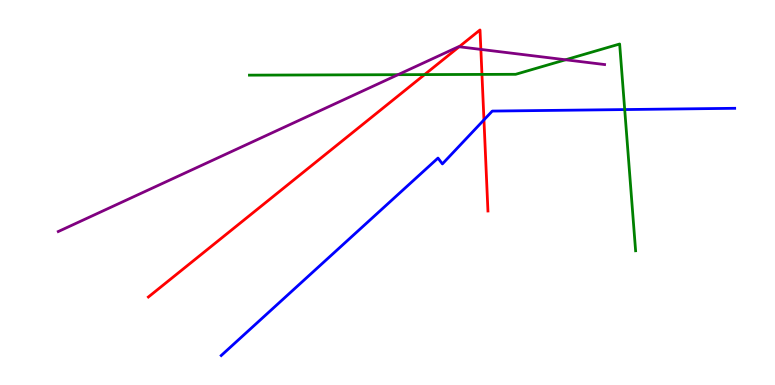[{'lines': ['blue', 'red'], 'intersections': [{'x': 6.24, 'y': 6.89}]}, {'lines': ['green', 'red'], 'intersections': [{'x': 5.48, 'y': 8.06}, {'x': 6.22, 'y': 8.07}]}, {'lines': ['purple', 'red'], 'intersections': [{'x': 5.92, 'y': 8.79}, {'x': 6.2, 'y': 8.72}]}, {'lines': ['blue', 'green'], 'intersections': [{'x': 8.06, 'y': 7.15}]}, {'lines': ['blue', 'purple'], 'intersections': []}, {'lines': ['green', 'purple'], 'intersections': [{'x': 5.14, 'y': 8.06}, {'x': 7.3, 'y': 8.45}]}]